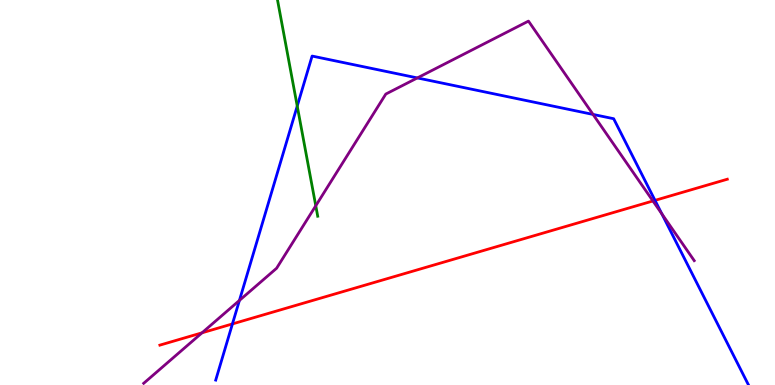[{'lines': ['blue', 'red'], 'intersections': [{'x': 3.0, 'y': 1.59}, {'x': 8.45, 'y': 4.8}]}, {'lines': ['green', 'red'], 'intersections': []}, {'lines': ['purple', 'red'], 'intersections': [{'x': 2.61, 'y': 1.36}, {'x': 8.42, 'y': 4.78}]}, {'lines': ['blue', 'green'], 'intersections': [{'x': 3.84, 'y': 7.24}]}, {'lines': ['blue', 'purple'], 'intersections': [{'x': 3.09, 'y': 2.2}, {'x': 5.39, 'y': 7.98}, {'x': 7.65, 'y': 7.03}, {'x': 8.54, 'y': 4.45}]}, {'lines': ['green', 'purple'], 'intersections': [{'x': 4.07, 'y': 4.66}]}]